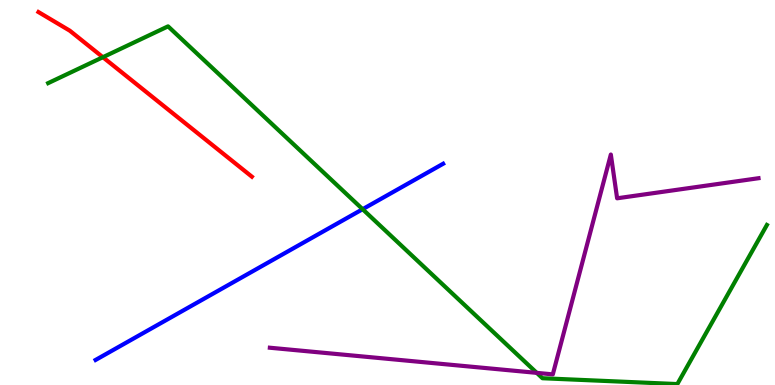[{'lines': ['blue', 'red'], 'intersections': []}, {'lines': ['green', 'red'], 'intersections': [{'x': 1.33, 'y': 8.51}]}, {'lines': ['purple', 'red'], 'intersections': []}, {'lines': ['blue', 'green'], 'intersections': [{'x': 4.68, 'y': 4.57}]}, {'lines': ['blue', 'purple'], 'intersections': []}, {'lines': ['green', 'purple'], 'intersections': [{'x': 6.93, 'y': 0.315}]}]